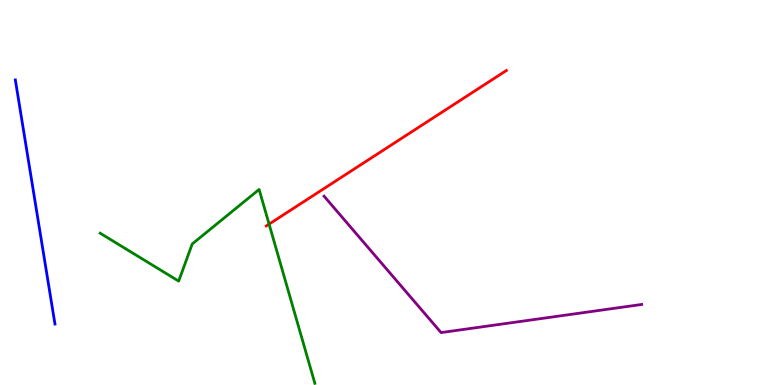[{'lines': ['blue', 'red'], 'intersections': []}, {'lines': ['green', 'red'], 'intersections': [{'x': 3.47, 'y': 4.18}]}, {'lines': ['purple', 'red'], 'intersections': []}, {'lines': ['blue', 'green'], 'intersections': []}, {'lines': ['blue', 'purple'], 'intersections': []}, {'lines': ['green', 'purple'], 'intersections': []}]